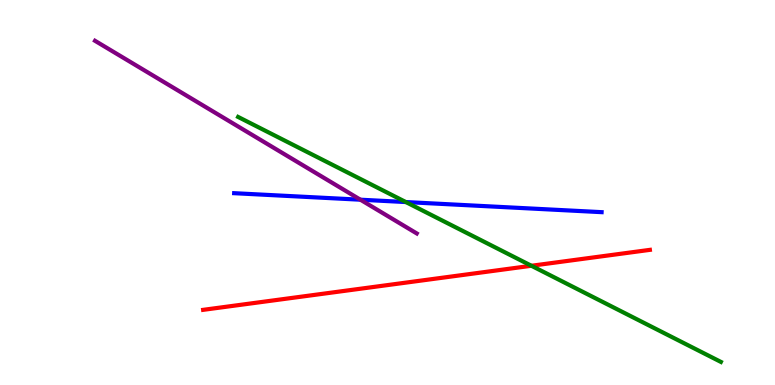[{'lines': ['blue', 'red'], 'intersections': []}, {'lines': ['green', 'red'], 'intersections': [{'x': 6.86, 'y': 3.1}]}, {'lines': ['purple', 'red'], 'intersections': []}, {'lines': ['blue', 'green'], 'intersections': [{'x': 5.24, 'y': 4.75}]}, {'lines': ['blue', 'purple'], 'intersections': [{'x': 4.65, 'y': 4.81}]}, {'lines': ['green', 'purple'], 'intersections': []}]